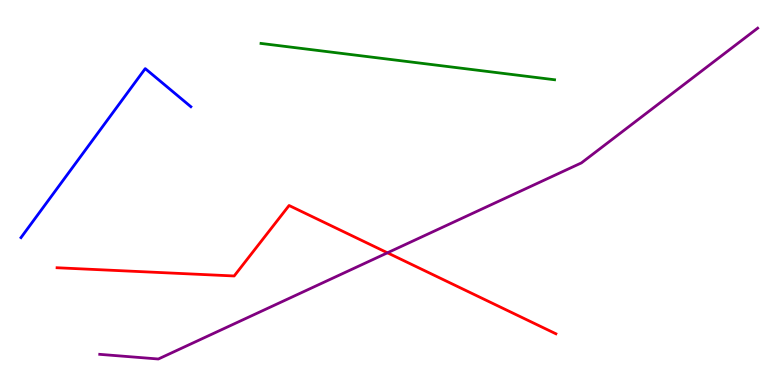[{'lines': ['blue', 'red'], 'intersections': []}, {'lines': ['green', 'red'], 'intersections': []}, {'lines': ['purple', 'red'], 'intersections': [{'x': 5.0, 'y': 3.43}]}, {'lines': ['blue', 'green'], 'intersections': []}, {'lines': ['blue', 'purple'], 'intersections': []}, {'lines': ['green', 'purple'], 'intersections': []}]